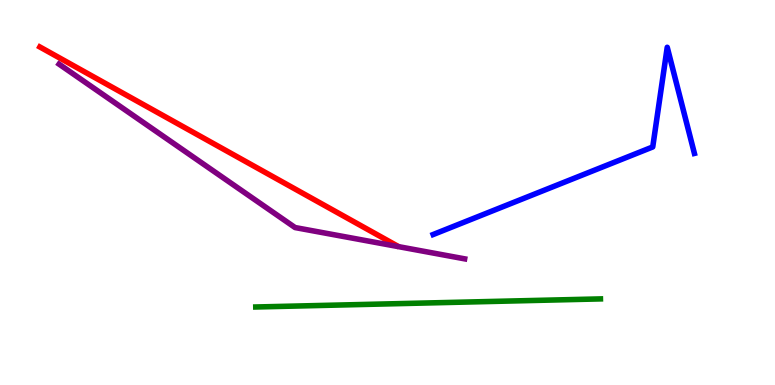[{'lines': ['blue', 'red'], 'intersections': []}, {'lines': ['green', 'red'], 'intersections': []}, {'lines': ['purple', 'red'], 'intersections': []}, {'lines': ['blue', 'green'], 'intersections': []}, {'lines': ['blue', 'purple'], 'intersections': []}, {'lines': ['green', 'purple'], 'intersections': []}]